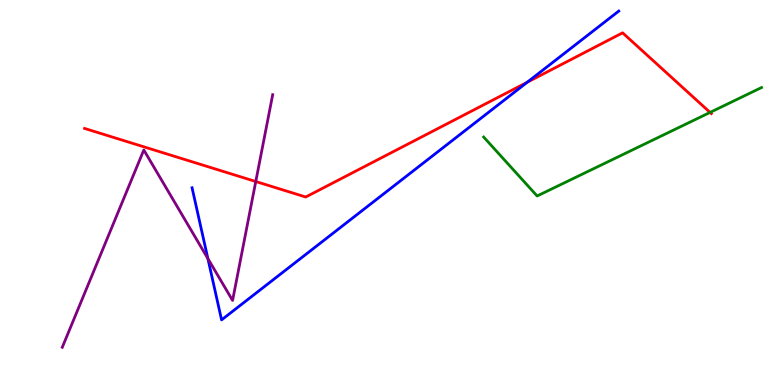[{'lines': ['blue', 'red'], 'intersections': [{'x': 6.8, 'y': 7.86}]}, {'lines': ['green', 'red'], 'intersections': [{'x': 9.16, 'y': 7.08}]}, {'lines': ['purple', 'red'], 'intersections': [{'x': 3.3, 'y': 5.29}]}, {'lines': ['blue', 'green'], 'intersections': []}, {'lines': ['blue', 'purple'], 'intersections': [{'x': 2.68, 'y': 3.28}]}, {'lines': ['green', 'purple'], 'intersections': []}]